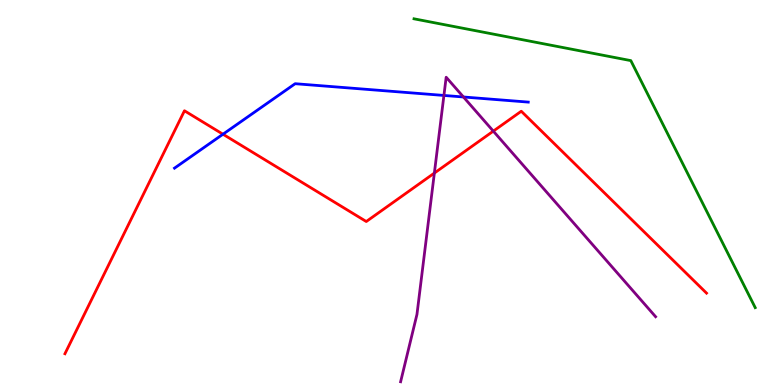[{'lines': ['blue', 'red'], 'intersections': [{'x': 2.88, 'y': 6.51}]}, {'lines': ['green', 'red'], 'intersections': []}, {'lines': ['purple', 'red'], 'intersections': [{'x': 5.6, 'y': 5.5}, {'x': 6.37, 'y': 6.59}]}, {'lines': ['blue', 'green'], 'intersections': []}, {'lines': ['blue', 'purple'], 'intersections': [{'x': 5.73, 'y': 7.52}, {'x': 5.98, 'y': 7.48}]}, {'lines': ['green', 'purple'], 'intersections': []}]